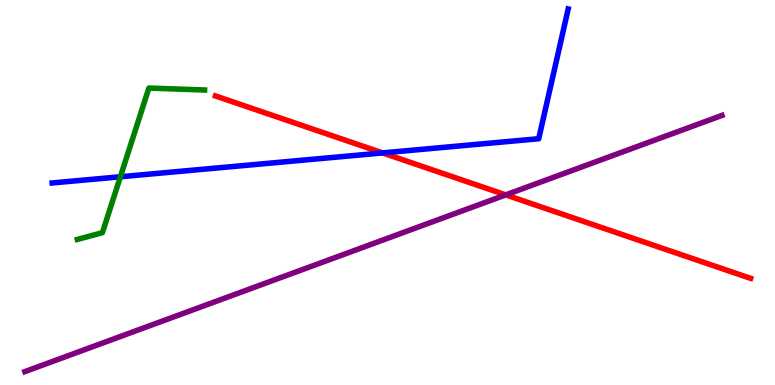[{'lines': ['blue', 'red'], 'intersections': [{'x': 4.94, 'y': 6.03}]}, {'lines': ['green', 'red'], 'intersections': []}, {'lines': ['purple', 'red'], 'intersections': [{'x': 6.53, 'y': 4.94}]}, {'lines': ['blue', 'green'], 'intersections': [{'x': 1.55, 'y': 5.41}]}, {'lines': ['blue', 'purple'], 'intersections': []}, {'lines': ['green', 'purple'], 'intersections': []}]